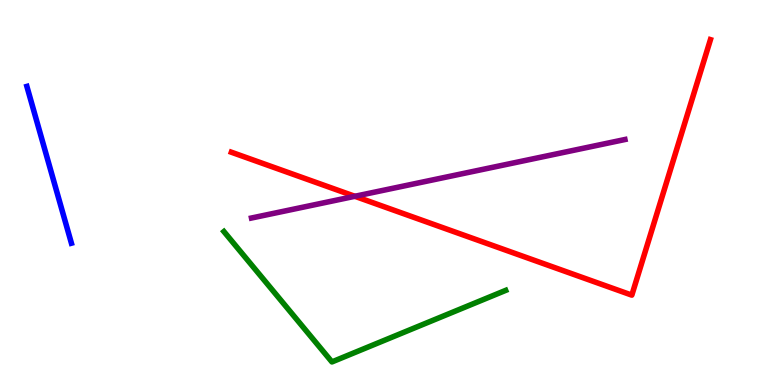[{'lines': ['blue', 'red'], 'intersections': []}, {'lines': ['green', 'red'], 'intersections': []}, {'lines': ['purple', 'red'], 'intersections': [{'x': 4.58, 'y': 4.9}]}, {'lines': ['blue', 'green'], 'intersections': []}, {'lines': ['blue', 'purple'], 'intersections': []}, {'lines': ['green', 'purple'], 'intersections': []}]